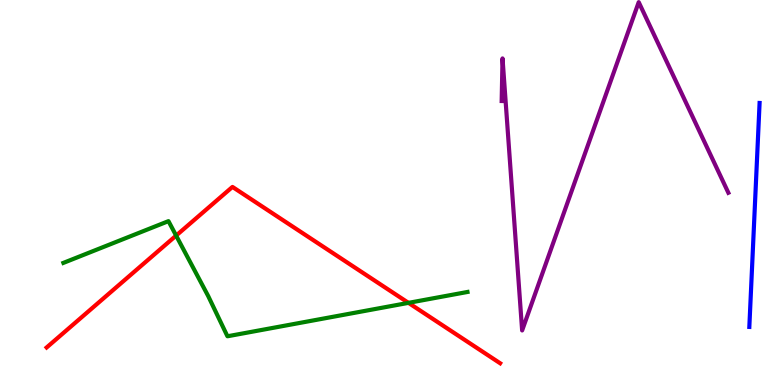[{'lines': ['blue', 'red'], 'intersections': []}, {'lines': ['green', 'red'], 'intersections': [{'x': 2.27, 'y': 3.88}, {'x': 5.27, 'y': 2.13}]}, {'lines': ['purple', 'red'], 'intersections': []}, {'lines': ['blue', 'green'], 'intersections': []}, {'lines': ['blue', 'purple'], 'intersections': []}, {'lines': ['green', 'purple'], 'intersections': []}]